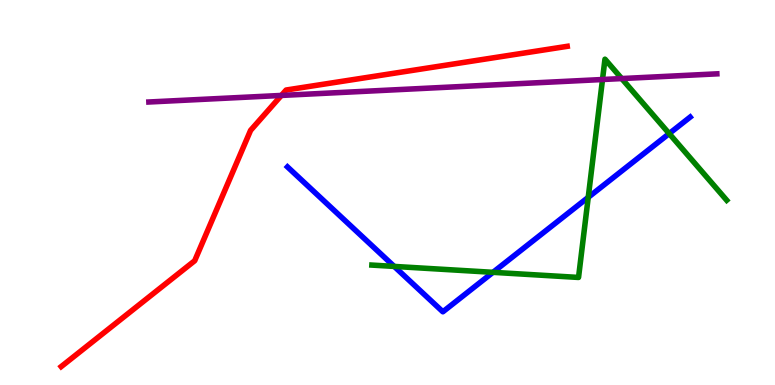[{'lines': ['blue', 'red'], 'intersections': []}, {'lines': ['green', 'red'], 'intersections': []}, {'lines': ['purple', 'red'], 'intersections': [{'x': 3.63, 'y': 7.52}]}, {'lines': ['blue', 'green'], 'intersections': [{'x': 5.09, 'y': 3.08}, {'x': 6.36, 'y': 2.93}, {'x': 7.59, 'y': 4.87}, {'x': 8.63, 'y': 6.53}]}, {'lines': ['blue', 'purple'], 'intersections': []}, {'lines': ['green', 'purple'], 'intersections': [{'x': 7.77, 'y': 7.93}, {'x': 8.02, 'y': 7.96}]}]